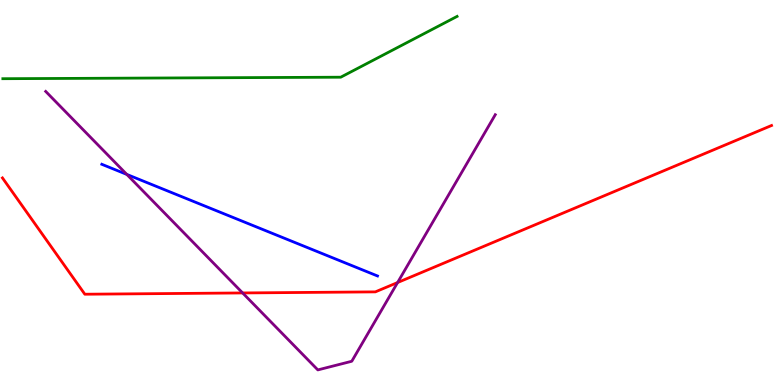[{'lines': ['blue', 'red'], 'intersections': []}, {'lines': ['green', 'red'], 'intersections': []}, {'lines': ['purple', 'red'], 'intersections': [{'x': 3.13, 'y': 2.39}, {'x': 5.13, 'y': 2.66}]}, {'lines': ['blue', 'green'], 'intersections': []}, {'lines': ['blue', 'purple'], 'intersections': [{'x': 1.64, 'y': 5.47}]}, {'lines': ['green', 'purple'], 'intersections': []}]